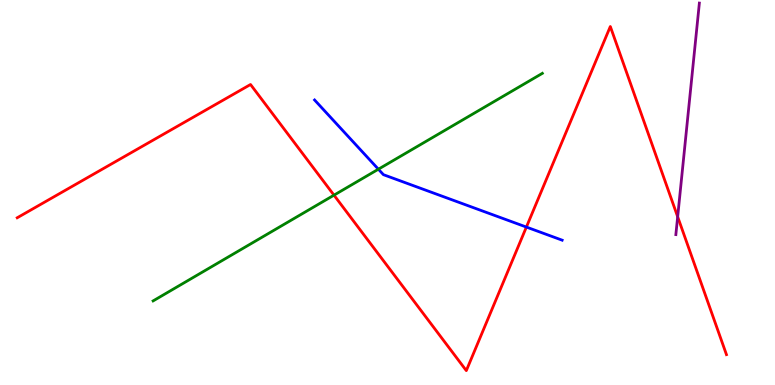[{'lines': ['blue', 'red'], 'intersections': [{'x': 6.79, 'y': 4.1}]}, {'lines': ['green', 'red'], 'intersections': [{'x': 4.31, 'y': 4.93}]}, {'lines': ['purple', 'red'], 'intersections': [{'x': 8.74, 'y': 4.37}]}, {'lines': ['blue', 'green'], 'intersections': [{'x': 4.88, 'y': 5.61}]}, {'lines': ['blue', 'purple'], 'intersections': []}, {'lines': ['green', 'purple'], 'intersections': []}]